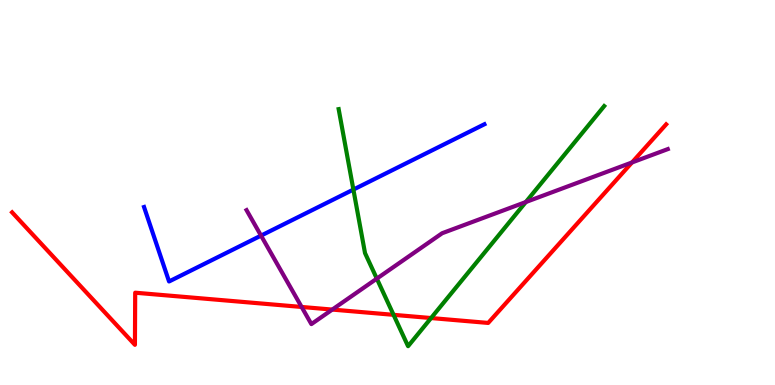[{'lines': ['blue', 'red'], 'intersections': []}, {'lines': ['green', 'red'], 'intersections': [{'x': 5.08, 'y': 1.82}, {'x': 5.56, 'y': 1.74}]}, {'lines': ['purple', 'red'], 'intersections': [{'x': 3.89, 'y': 2.03}, {'x': 4.29, 'y': 1.96}, {'x': 8.16, 'y': 5.78}]}, {'lines': ['blue', 'green'], 'intersections': [{'x': 4.56, 'y': 5.08}]}, {'lines': ['blue', 'purple'], 'intersections': [{'x': 3.37, 'y': 3.88}]}, {'lines': ['green', 'purple'], 'intersections': [{'x': 4.86, 'y': 2.76}, {'x': 6.78, 'y': 4.75}]}]